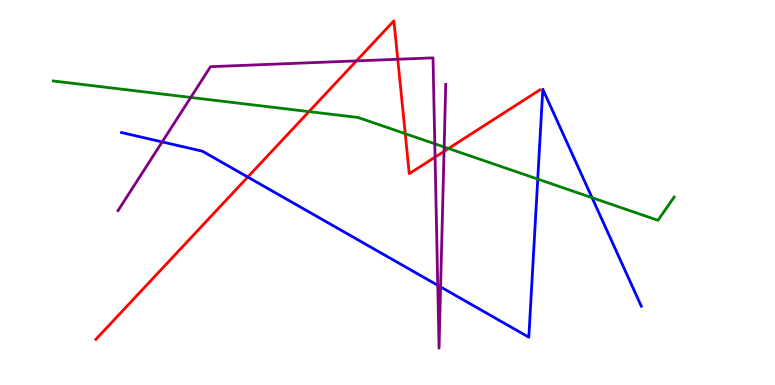[{'lines': ['blue', 'red'], 'intersections': [{'x': 3.2, 'y': 5.4}]}, {'lines': ['green', 'red'], 'intersections': [{'x': 3.99, 'y': 7.1}, {'x': 5.23, 'y': 6.53}, {'x': 5.79, 'y': 6.14}]}, {'lines': ['purple', 'red'], 'intersections': [{'x': 4.6, 'y': 8.42}, {'x': 5.13, 'y': 8.46}, {'x': 5.61, 'y': 5.92}, {'x': 5.73, 'y': 6.07}]}, {'lines': ['blue', 'green'], 'intersections': [{'x': 6.94, 'y': 5.35}, {'x': 7.64, 'y': 4.86}]}, {'lines': ['blue', 'purple'], 'intersections': [{'x': 2.09, 'y': 6.31}, {'x': 5.65, 'y': 2.59}, {'x': 5.69, 'y': 2.55}]}, {'lines': ['green', 'purple'], 'intersections': [{'x': 2.46, 'y': 7.47}, {'x': 5.61, 'y': 6.27}, {'x': 5.73, 'y': 6.18}]}]